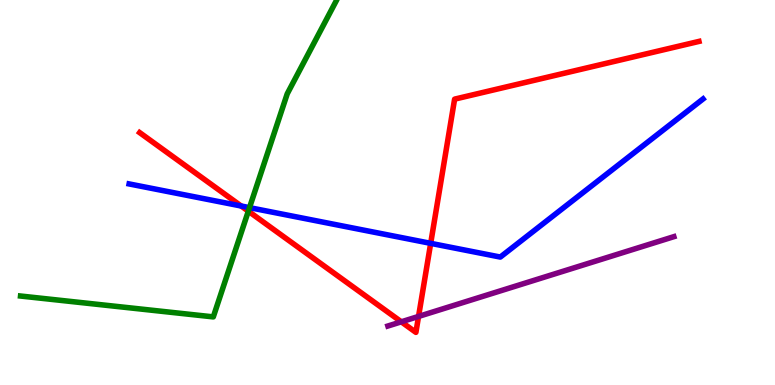[{'lines': ['blue', 'red'], 'intersections': [{'x': 3.11, 'y': 4.65}, {'x': 5.56, 'y': 3.68}]}, {'lines': ['green', 'red'], 'intersections': [{'x': 3.2, 'y': 4.51}]}, {'lines': ['purple', 'red'], 'intersections': [{'x': 5.18, 'y': 1.64}, {'x': 5.4, 'y': 1.78}]}, {'lines': ['blue', 'green'], 'intersections': [{'x': 3.22, 'y': 4.61}]}, {'lines': ['blue', 'purple'], 'intersections': []}, {'lines': ['green', 'purple'], 'intersections': []}]